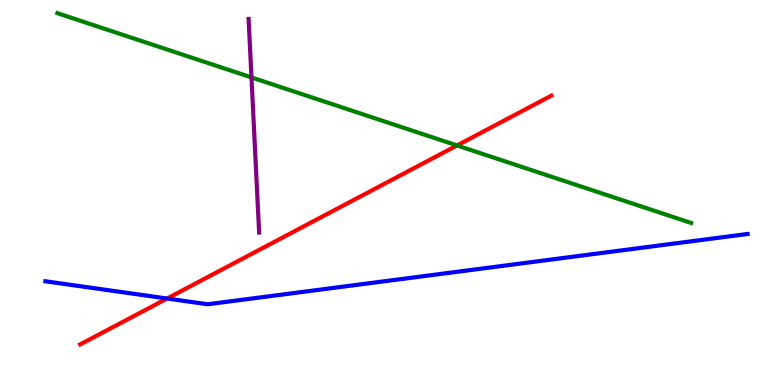[{'lines': ['blue', 'red'], 'intersections': [{'x': 2.16, 'y': 2.25}]}, {'lines': ['green', 'red'], 'intersections': [{'x': 5.9, 'y': 6.22}]}, {'lines': ['purple', 'red'], 'intersections': []}, {'lines': ['blue', 'green'], 'intersections': []}, {'lines': ['blue', 'purple'], 'intersections': []}, {'lines': ['green', 'purple'], 'intersections': [{'x': 3.24, 'y': 7.99}]}]